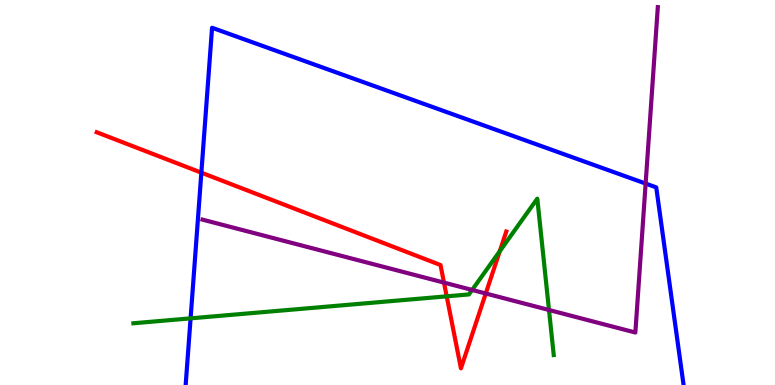[{'lines': ['blue', 'red'], 'intersections': [{'x': 2.6, 'y': 5.52}]}, {'lines': ['green', 'red'], 'intersections': [{'x': 5.76, 'y': 2.3}, {'x': 6.45, 'y': 3.47}]}, {'lines': ['purple', 'red'], 'intersections': [{'x': 5.73, 'y': 2.66}, {'x': 6.27, 'y': 2.38}]}, {'lines': ['blue', 'green'], 'intersections': [{'x': 2.46, 'y': 1.73}]}, {'lines': ['blue', 'purple'], 'intersections': [{'x': 8.33, 'y': 5.23}]}, {'lines': ['green', 'purple'], 'intersections': [{'x': 6.09, 'y': 2.47}, {'x': 7.08, 'y': 1.95}]}]